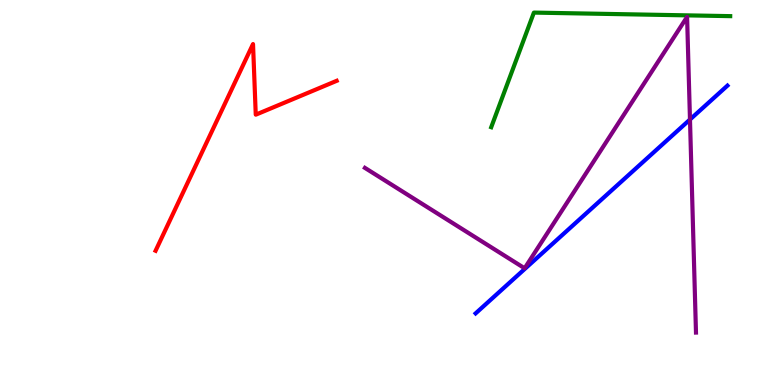[{'lines': ['blue', 'red'], 'intersections': []}, {'lines': ['green', 'red'], 'intersections': []}, {'lines': ['purple', 'red'], 'intersections': []}, {'lines': ['blue', 'green'], 'intersections': []}, {'lines': ['blue', 'purple'], 'intersections': [{'x': 8.9, 'y': 6.9}]}, {'lines': ['green', 'purple'], 'intersections': []}]